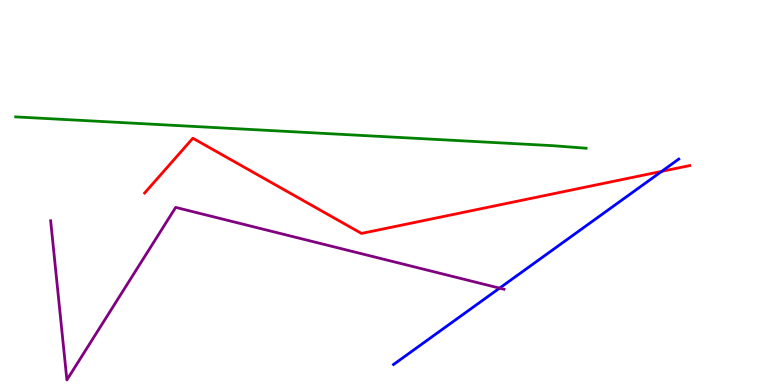[{'lines': ['blue', 'red'], 'intersections': [{'x': 8.54, 'y': 5.55}]}, {'lines': ['green', 'red'], 'intersections': []}, {'lines': ['purple', 'red'], 'intersections': []}, {'lines': ['blue', 'green'], 'intersections': []}, {'lines': ['blue', 'purple'], 'intersections': [{'x': 6.45, 'y': 2.52}]}, {'lines': ['green', 'purple'], 'intersections': []}]